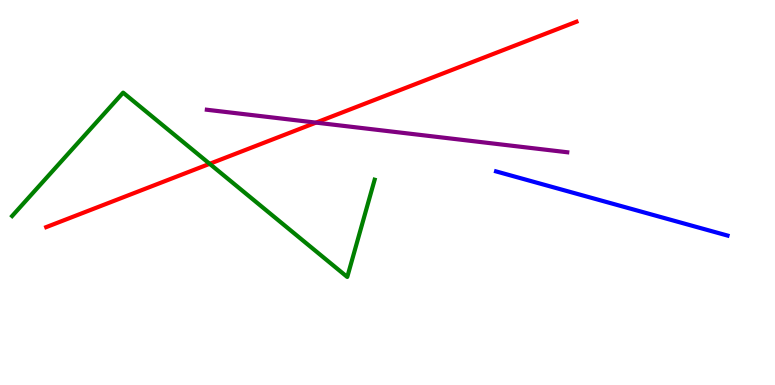[{'lines': ['blue', 'red'], 'intersections': []}, {'lines': ['green', 'red'], 'intersections': [{'x': 2.71, 'y': 5.75}]}, {'lines': ['purple', 'red'], 'intersections': [{'x': 4.08, 'y': 6.82}]}, {'lines': ['blue', 'green'], 'intersections': []}, {'lines': ['blue', 'purple'], 'intersections': []}, {'lines': ['green', 'purple'], 'intersections': []}]